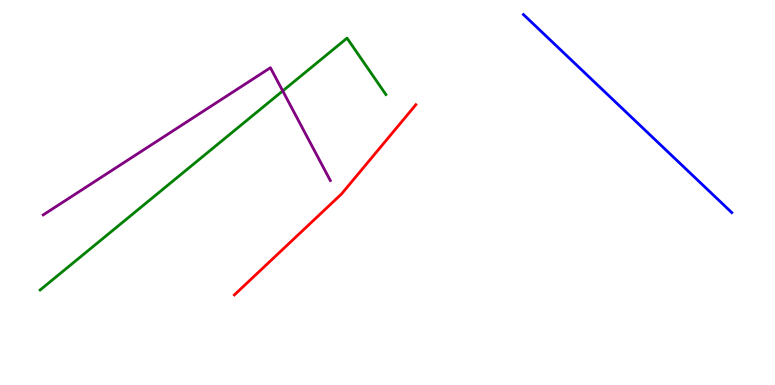[{'lines': ['blue', 'red'], 'intersections': []}, {'lines': ['green', 'red'], 'intersections': []}, {'lines': ['purple', 'red'], 'intersections': []}, {'lines': ['blue', 'green'], 'intersections': []}, {'lines': ['blue', 'purple'], 'intersections': []}, {'lines': ['green', 'purple'], 'intersections': [{'x': 3.65, 'y': 7.64}]}]